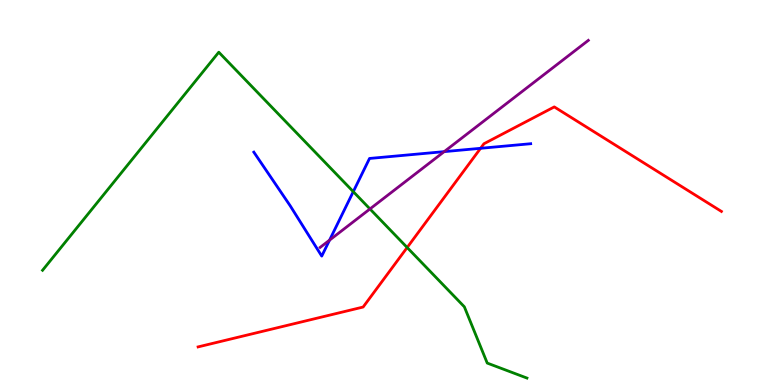[{'lines': ['blue', 'red'], 'intersections': [{'x': 6.2, 'y': 6.15}]}, {'lines': ['green', 'red'], 'intersections': [{'x': 5.25, 'y': 3.57}]}, {'lines': ['purple', 'red'], 'intersections': []}, {'lines': ['blue', 'green'], 'intersections': [{'x': 4.56, 'y': 5.02}]}, {'lines': ['blue', 'purple'], 'intersections': [{'x': 4.25, 'y': 3.76}, {'x': 5.73, 'y': 6.06}]}, {'lines': ['green', 'purple'], 'intersections': [{'x': 4.77, 'y': 4.57}]}]